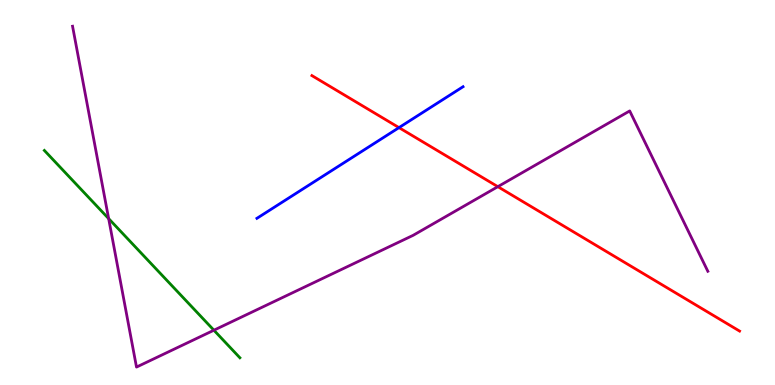[{'lines': ['blue', 'red'], 'intersections': [{'x': 5.15, 'y': 6.69}]}, {'lines': ['green', 'red'], 'intersections': []}, {'lines': ['purple', 'red'], 'intersections': [{'x': 6.42, 'y': 5.15}]}, {'lines': ['blue', 'green'], 'intersections': []}, {'lines': ['blue', 'purple'], 'intersections': []}, {'lines': ['green', 'purple'], 'intersections': [{'x': 1.4, 'y': 4.32}, {'x': 2.76, 'y': 1.42}]}]